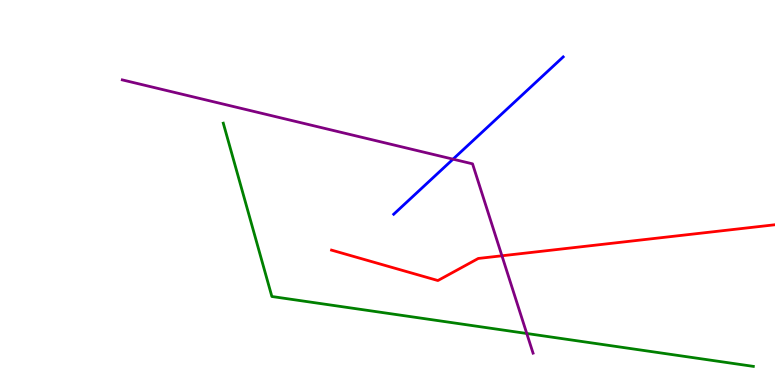[{'lines': ['blue', 'red'], 'intersections': []}, {'lines': ['green', 'red'], 'intersections': []}, {'lines': ['purple', 'red'], 'intersections': [{'x': 6.48, 'y': 3.36}]}, {'lines': ['blue', 'green'], 'intersections': []}, {'lines': ['blue', 'purple'], 'intersections': [{'x': 5.85, 'y': 5.87}]}, {'lines': ['green', 'purple'], 'intersections': [{'x': 6.8, 'y': 1.34}]}]